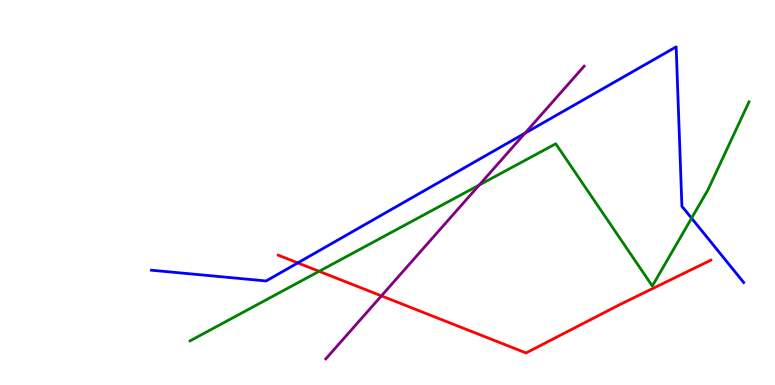[{'lines': ['blue', 'red'], 'intersections': [{'x': 3.84, 'y': 3.17}]}, {'lines': ['green', 'red'], 'intersections': [{'x': 4.12, 'y': 2.95}]}, {'lines': ['purple', 'red'], 'intersections': [{'x': 4.92, 'y': 2.31}]}, {'lines': ['blue', 'green'], 'intersections': [{'x': 8.92, 'y': 4.33}]}, {'lines': ['blue', 'purple'], 'intersections': [{'x': 6.77, 'y': 6.54}]}, {'lines': ['green', 'purple'], 'intersections': [{'x': 6.18, 'y': 5.19}]}]